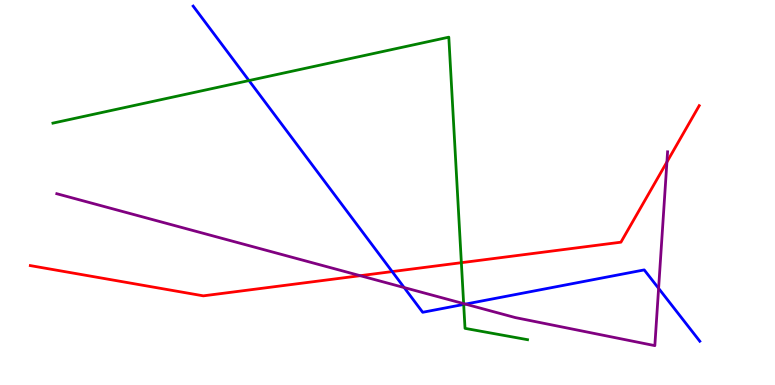[{'lines': ['blue', 'red'], 'intersections': [{'x': 5.06, 'y': 2.95}]}, {'lines': ['green', 'red'], 'intersections': [{'x': 5.95, 'y': 3.18}]}, {'lines': ['purple', 'red'], 'intersections': [{'x': 4.65, 'y': 2.84}, {'x': 8.61, 'y': 5.79}]}, {'lines': ['blue', 'green'], 'intersections': [{'x': 3.21, 'y': 7.91}, {'x': 5.98, 'y': 2.09}]}, {'lines': ['blue', 'purple'], 'intersections': [{'x': 5.21, 'y': 2.53}, {'x': 6.01, 'y': 2.1}, {'x': 8.5, 'y': 2.51}]}, {'lines': ['green', 'purple'], 'intersections': [{'x': 5.98, 'y': 2.11}]}]